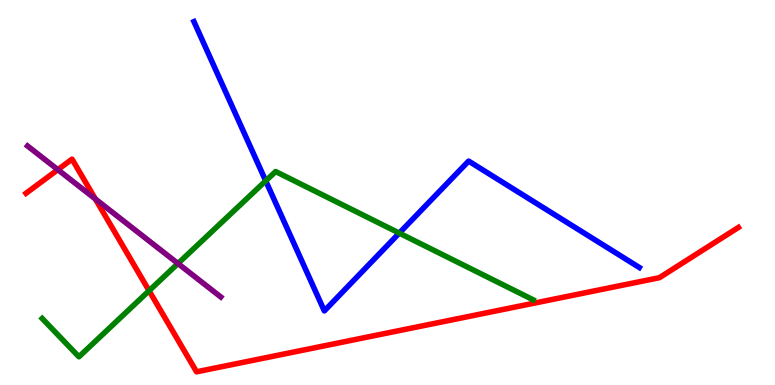[{'lines': ['blue', 'red'], 'intersections': []}, {'lines': ['green', 'red'], 'intersections': [{'x': 1.92, 'y': 2.45}]}, {'lines': ['purple', 'red'], 'intersections': [{'x': 0.746, 'y': 5.59}, {'x': 1.23, 'y': 4.83}]}, {'lines': ['blue', 'green'], 'intersections': [{'x': 3.43, 'y': 5.3}, {'x': 5.15, 'y': 3.95}]}, {'lines': ['blue', 'purple'], 'intersections': []}, {'lines': ['green', 'purple'], 'intersections': [{'x': 2.3, 'y': 3.16}]}]